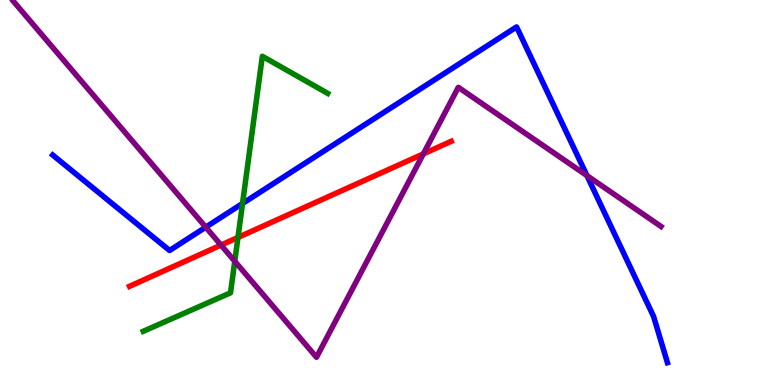[{'lines': ['blue', 'red'], 'intersections': []}, {'lines': ['green', 'red'], 'intersections': [{'x': 3.07, 'y': 3.83}]}, {'lines': ['purple', 'red'], 'intersections': [{'x': 2.85, 'y': 3.63}, {'x': 5.46, 'y': 6.0}]}, {'lines': ['blue', 'green'], 'intersections': [{'x': 3.13, 'y': 4.71}]}, {'lines': ['blue', 'purple'], 'intersections': [{'x': 2.65, 'y': 4.1}, {'x': 7.57, 'y': 5.44}]}, {'lines': ['green', 'purple'], 'intersections': [{'x': 3.03, 'y': 3.21}]}]